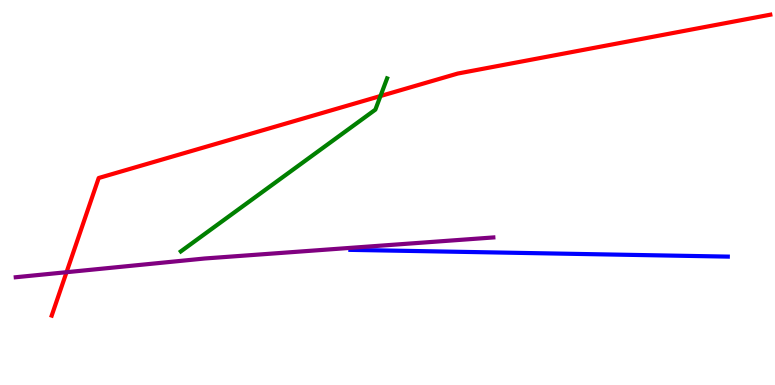[{'lines': ['blue', 'red'], 'intersections': []}, {'lines': ['green', 'red'], 'intersections': [{'x': 4.91, 'y': 7.51}]}, {'lines': ['purple', 'red'], 'intersections': [{'x': 0.858, 'y': 2.93}]}, {'lines': ['blue', 'green'], 'intersections': []}, {'lines': ['blue', 'purple'], 'intersections': []}, {'lines': ['green', 'purple'], 'intersections': []}]